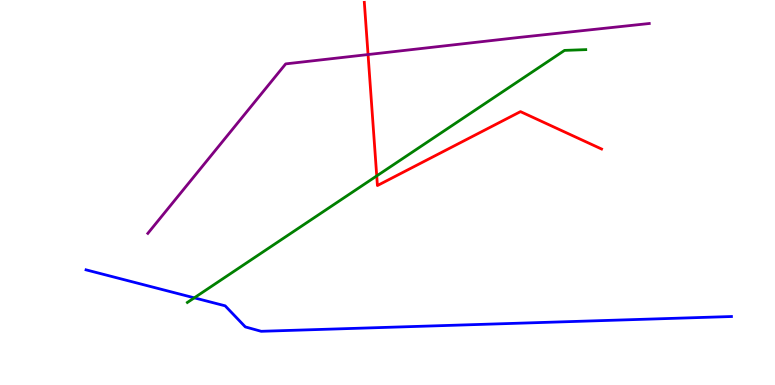[{'lines': ['blue', 'red'], 'intersections': []}, {'lines': ['green', 'red'], 'intersections': [{'x': 4.86, 'y': 5.43}]}, {'lines': ['purple', 'red'], 'intersections': [{'x': 4.75, 'y': 8.58}]}, {'lines': ['blue', 'green'], 'intersections': [{'x': 2.51, 'y': 2.26}]}, {'lines': ['blue', 'purple'], 'intersections': []}, {'lines': ['green', 'purple'], 'intersections': []}]